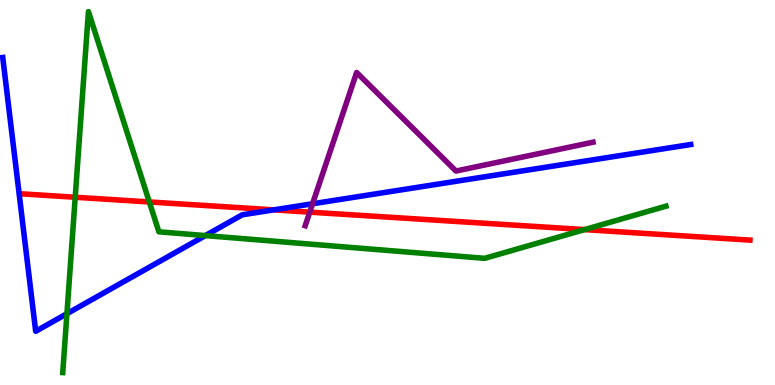[{'lines': ['blue', 'red'], 'intersections': [{'x': 3.53, 'y': 4.55}]}, {'lines': ['green', 'red'], 'intersections': [{'x': 0.971, 'y': 4.88}, {'x': 1.93, 'y': 4.75}, {'x': 7.54, 'y': 4.04}]}, {'lines': ['purple', 'red'], 'intersections': [{'x': 4.0, 'y': 4.49}]}, {'lines': ['blue', 'green'], 'intersections': [{'x': 0.864, 'y': 1.85}, {'x': 2.65, 'y': 3.88}]}, {'lines': ['blue', 'purple'], 'intersections': [{'x': 4.03, 'y': 4.71}]}, {'lines': ['green', 'purple'], 'intersections': []}]